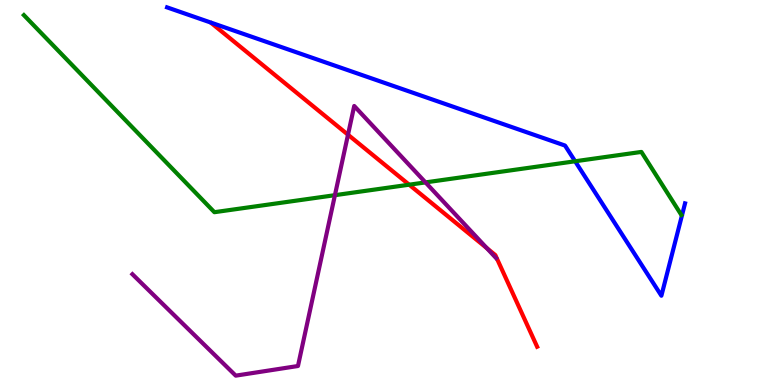[{'lines': ['blue', 'red'], 'intersections': []}, {'lines': ['green', 'red'], 'intersections': [{'x': 5.28, 'y': 5.2}]}, {'lines': ['purple', 'red'], 'intersections': [{'x': 4.49, 'y': 6.5}, {'x': 6.28, 'y': 3.56}]}, {'lines': ['blue', 'green'], 'intersections': [{'x': 7.42, 'y': 5.81}]}, {'lines': ['blue', 'purple'], 'intersections': []}, {'lines': ['green', 'purple'], 'intersections': [{'x': 4.32, 'y': 4.93}, {'x': 5.49, 'y': 5.26}]}]